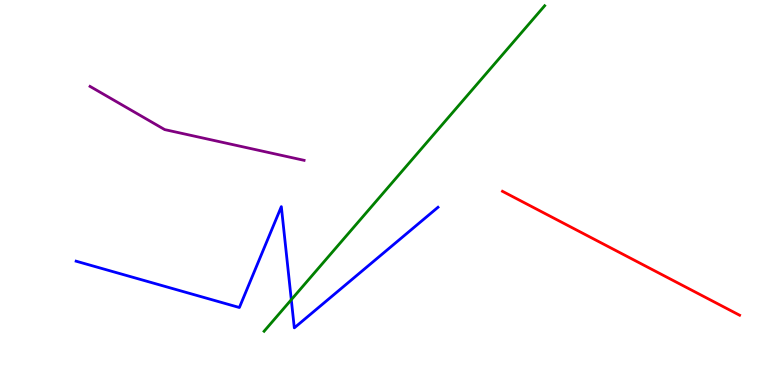[{'lines': ['blue', 'red'], 'intersections': []}, {'lines': ['green', 'red'], 'intersections': []}, {'lines': ['purple', 'red'], 'intersections': []}, {'lines': ['blue', 'green'], 'intersections': [{'x': 3.76, 'y': 2.22}]}, {'lines': ['blue', 'purple'], 'intersections': []}, {'lines': ['green', 'purple'], 'intersections': []}]